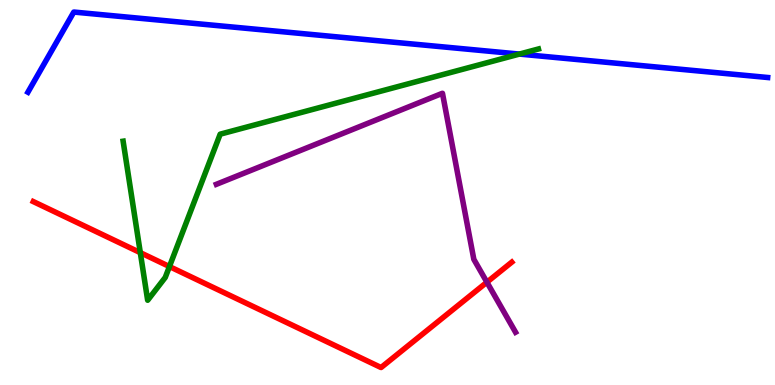[{'lines': ['blue', 'red'], 'intersections': []}, {'lines': ['green', 'red'], 'intersections': [{'x': 1.81, 'y': 3.44}, {'x': 2.19, 'y': 3.08}]}, {'lines': ['purple', 'red'], 'intersections': [{'x': 6.28, 'y': 2.67}]}, {'lines': ['blue', 'green'], 'intersections': [{'x': 6.7, 'y': 8.6}]}, {'lines': ['blue', 'purple'], 'intersections': []}, {'lines': ['green', 'purple'], 'intersections': []}]